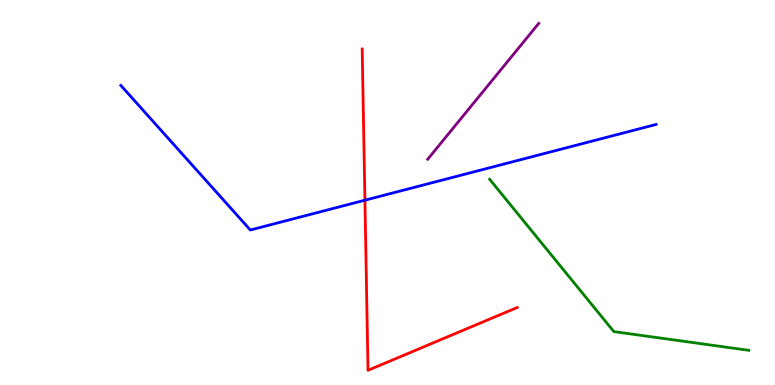[{'lines': ['blue', 'red'], 'intersections': [{'x': 4.71, 'y': 4.8}]}, {'lines': ['green', 'red'], 'intersections': []}, {'lines': ['purple', 'red'], 'intersections': []}, {'lines': ['blue', 'green'], 'intersections': []}, {'lines': ['blue', 'purple'], 'intersections': []}, {'lines': ['green', 'purple'], 'intersections': []}]